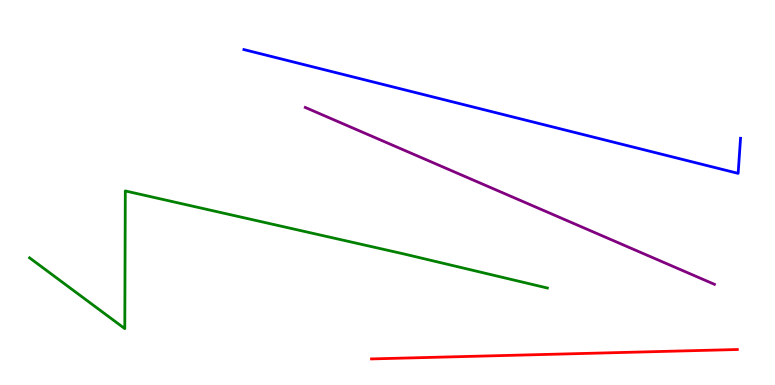[{'lines': ['blue', 'red'], 'intersections': []}, {'lines': ['green', 'red'], 'intersections': []}, {'lines': ['purple', 'red'], 'intersections': []}, {'lines': ['blue', 'green'], 'intersections': []}, {'lines': ['blue', 'purple'], 'intersections': []}, {'lines': ['green', 'purple'], 'intersections': []}]